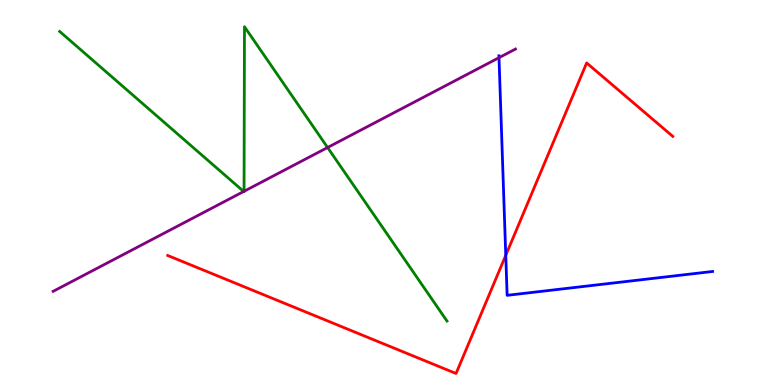[{'lines': ['blue', 'red'], 'intersections': [{'x': 6.53, 'y': 3.37}]}, {'lines': ['green', 'red'], 'intersections': []}, {'lines': ['purple', 'red'], 'intersections': []}, {'lines': ['blue', 'green'], 'intersections': []}, {'lines': ['blue', 'purple'], 'intersections': [{'x': 6.44, 'y': 8.5}]}, {'lines': ['green', 'purple'], 'intersections': [{'x': 3.14, 'y': 5.03}, {'x': 3.15, 'y': 5.03}, {'x': 4.23, 'y': 6.17}]}]